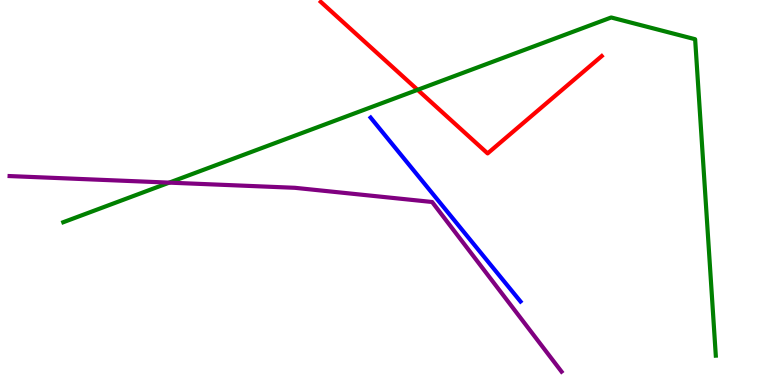[{'lines': ['blue', 'red'], 'intersections': []}, {'lines': ['green', 'red'], 'intersections': [{'x': 5.39, 'y': 7.67}]}, {'lines': ['purple', 'red'], 'intersections': []}, {'lines': ['blue', 'green'], 'intersections': []}, {'lines': ['blue', 'purple'], 'intersections': []}, {'lines': ['green', 'purple'], 'intersections': [{'x': 2.18, 'y': 5.26}]}]